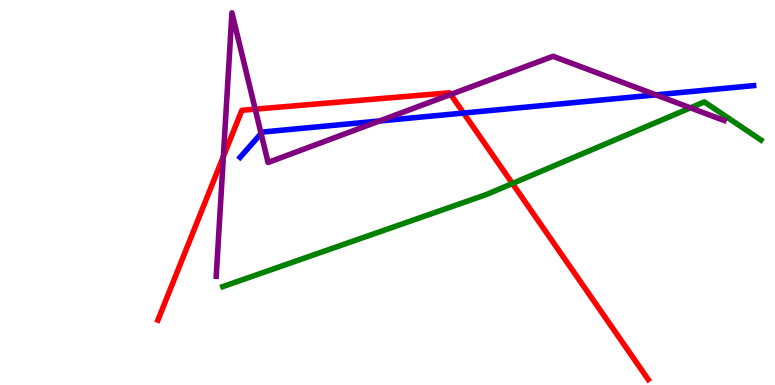[{'lines': ['blue', 'red'], 'intersections': [{'x': 5.98, 'y': 7.06}]}, {'lines': ['green', 'red'], 'intersections': [{'x': 6.61, 'y': 5.23}]}, {'lines': ['purple', 'red'], 'intersections': [{'x': 2.88, 'y': 5.93}, {'x': 3.29, 'y': 7.16}, {'x': 5.82, 'y': 7.55}]}, {'lines': ['blue', 'green'], 'intersections': []}, {'lines': ['blue', 'purple'], 'intersections': [{'x': 3.37, 'y': 6.53}, {'x': 4.9, 'y': 6.86}, {'x': 8.46, 'y': 7.54}]}, {'lines': ['green', 'purple'], 'intersections': [{'x': 8.91, 'y': 7.2}]}]